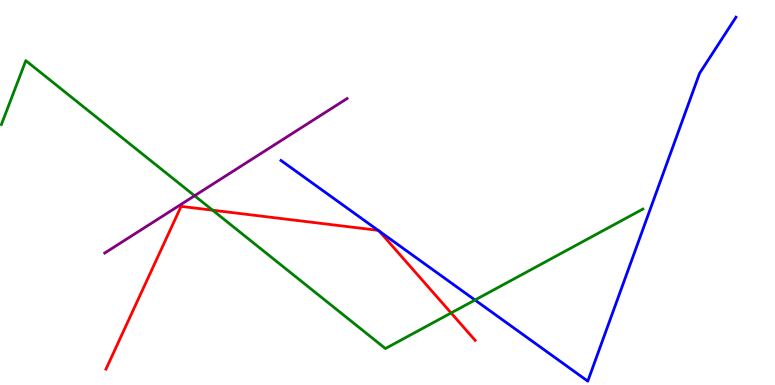[{'lines': ['blue', 'red'], 'intersections': [{'x': 4.88, 'y': 4.02}, {'x': 4.89, 'y': 3.99}]}, {'lines': ['green', 'red'], 'intersections': [{'x': 2.74, 'y': 4.54}, {'x': 5.82, 'y': 1.87}]}, {'lines': ['purple', 'red'], 'intersections': []}, {'lines': ['blue', 'green'], 'intersections': [{'x': 6.13, 'y': 2.21}]}, {'lines': ['blue', 'purple'], 'intersections': []}, {'lines': ['green', 'purple'], 'intersections': [{'x': 2.51, 'y': 4.92}]}]